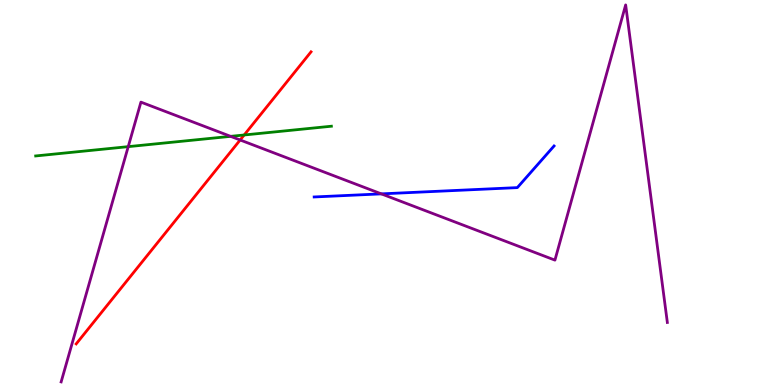[{'lines': ['blue', 'red'], 'intersections': []}, {'lines': ['green', 'red'], 'intersections': [{'x': 3.15, 'y': 6.49}]}, {'lines': ['purple', 'red'], 'intersections': [{'x': 3.1, 'y': 6.36}]}, {'lines': ['blue', 'green'], 'intersections': []}, {'lines': ['blue', 'purple'], 'intersections': [{'x': 4.92, 'y': 4.96}]}, {'lines': ['green', 'purple'], 'intersections': [{'x': 1.65, 'y': 6.19}, {'x': 2.98, 'y': 6.46}]}]